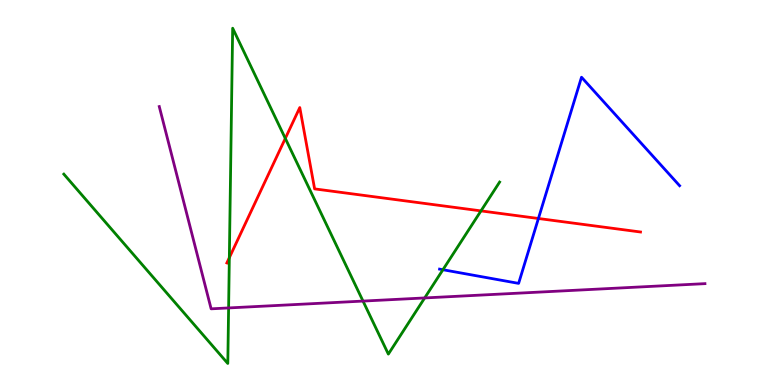[{'lines': ['blue', 'red'], 'intersections': [{'x': 6.95, 'y': 4.32}]}, {'lines': ['green', 'red'], 'intersections': [{'x': 2.96, 'y': 3.31}, {'x': 3.68, 'y': 6.41}, {'x': 6.21, 'y': 4.52}]}, {'lines': ['purple', 'red'], 'intersections': []}, {'lines': ['blue', 'green'], 'intersections': [{'x': 5.72, 'y': 2.99}]}, {'lines': ['blue', 'purple'], 'intersections': []}, {'lines': ['green', 'purple'], 'intersections': [{'x': 2.95, 'y': 2.0}, {'x': 4.68, 'y': 2.18}, {'x': 5.48, 'y': 2.26}]}]